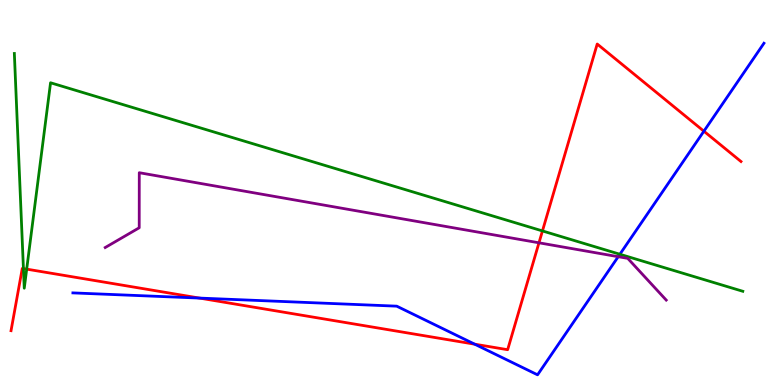[{'lines': ['blue', 'red'], 'intersections': [{'x': 2.57, 'y': 2.26}, {'x': 6.13, 'y': 1.06}, {'x': 9.08, 'y': 6.59}]}, {'lines': ['green', 'red'], 'intersections': [{'x': 0.302, 'y': 3.02}, {'x': 0.344, 'y': 3.01}, {'x': 7.0, 'y': 4.0}]}, {'lines': ['purple', 'red'], 'intersections': [{'x': 6.95, 'y': 3.69}]}, {'lines': ['blue', 'green'], 'intersections': [{'x': 8.0, 'y': 3.4}]}, {'lines': ['blue', 'purple'], 'intersections': [{'x': 7.98, 'y': 3.33}]}, {'lines': ['green', 'purple'], 'intersections': []}]